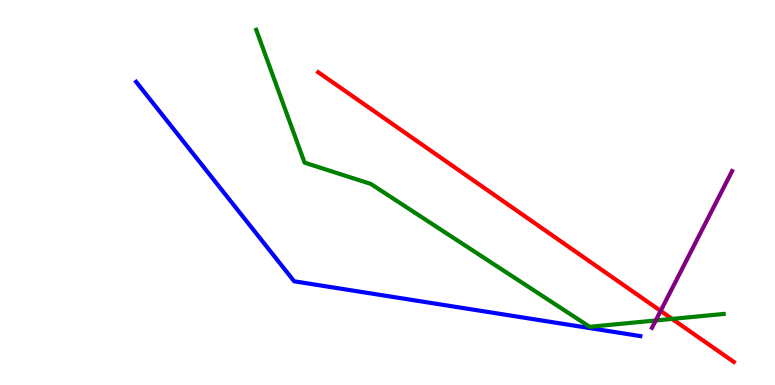[{'lines': ['blue', 'red'], 'intersections': []}, {'lines': ['green', 'red'], 'intersections': [{'x': 8.67, 'y': 1.72}]}, {'lines': ['purple', 'red'], 'intersections': [{'x': 8.52, 'y': 1.92}]}, {'lines': ['blue', 'green'], 'intersections': []}, {'lines': ['blue', 'purple'], 'intersections': []}, {'lines': ['green', 'purple'], 'intersections': [{'x': 8.46, 'y': 1.68}]}]